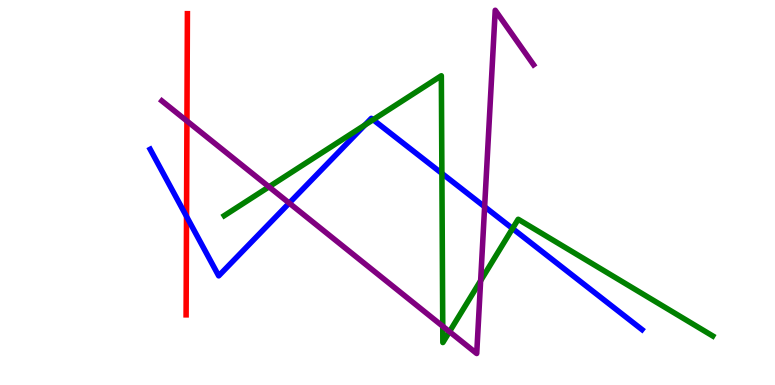[{'lines': ['blue', 'red'], 'intersections': [{'x': 2.41, 'y': 4.38}]}, {'lines': ['green', 'red'], 'intersections': []}, {'lines': ['purple', 'red'], 'intersections': [{'x': 2.41, 'y': 6.86}]}, {'lines': ['blue', 'green'], 'intersections': [{'x': 4.71, 'y': 6.75}, {'x': 4.81, 'y': 6.89}, {'x': 5.7, 'y': 5.5}, {'x': 6.61, 'y': 4.06}]}, {'lines': ['blue', 'purple'], 'intersections': [{'x': 3.73, 'y': 4.73}, {'x': 6.25, 'y': 4.63}]}, {'lines': ['green', 'purple'], 'intersections': [{'x': 3.47, 'y': 5.15}, {'x': 5.71, 'y': 1.53}, {'x': 5.8, 'y': 1.39}, {'x': 6.2, 'y': 2.71}]}]